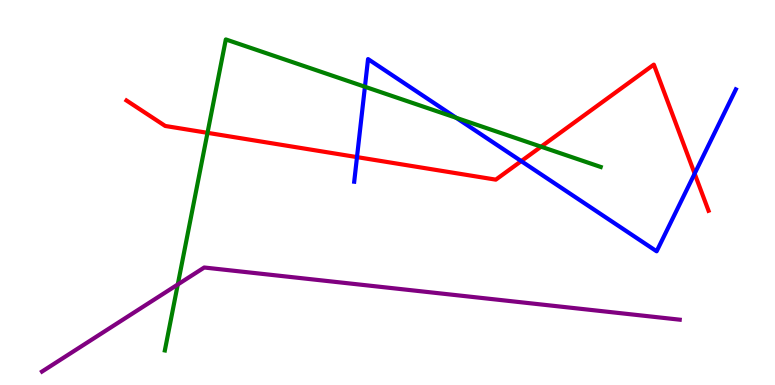[{'lines': ['blue', 'red'], 'intersections': [{'x': 4.61, 'y': 5.92}, {'x': 6.73, 'y': 5.82}, {'x': 8.96, 'y': 5.49}]}, {'lines': ['green', 'red'], 'intersections': [{'x': 2.68, 'y': 6.55}, {'x': 6.98, 'y': 6.19}]}, {'lines': ['purple', 'red'], 'intersections': []}, {'lines': ['blue', 'green'], 'intersections': [{'x': 4.71, 'y': 7.75}, {'x': 5.89, 'y': 6.94}]}, {'lines': ['blue', 'purple'], 'intersections': []}, {'lines': ['green', 'purple'], 'intersections': [{'x': 2.29, 'y': 2.61}]}]